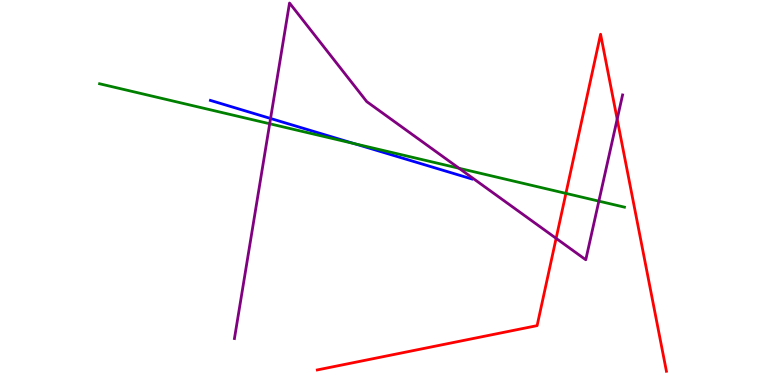[{'lines': ['blue', 'red'], 'intersections': []}, {'lines': ['green', 'red'], 'intersections': [{'x': 7.3, 'y': 4.98}]}, {'lines': ['purple', 'red'], 'intersections': [{'x': 7.18, 'y': 3.81}, {'x': 7.96, 'y': 6.91}]}, {'lines': ['blue', 'green'], 'intersections': [{'x': 4.57, 'y': 6.27}]}, {'lines': ['blue', 'purple'], 'intersections': [{'x': 3.49, 'y': 6.92}]}, {'lines': ['green', 'purple'], 'intersections': [{'x': 3.48, 'y': 6.79}, {'x': 5.92, 'y': 5.63}, {'x': 7.73, 'y': 4.78}]}]